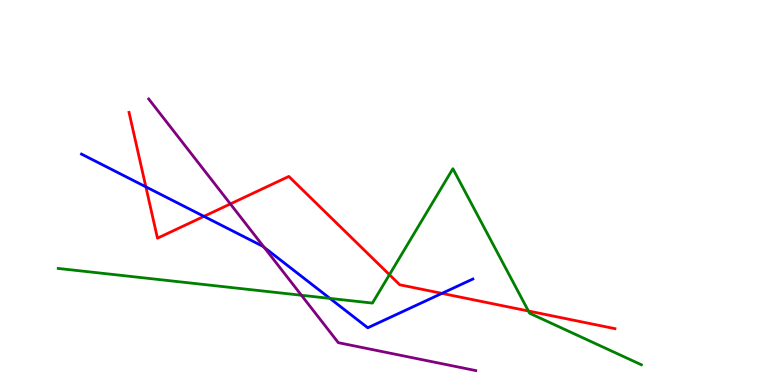[{'lines': ['blue', 'red'], 'intersections': [{'x': 1.88, 'y': 5.15}, {'x': 2.63, 'y': 4.38}, {'x': 5.7, 'y': 2.38}]}, {'lines': ['green', 'red'], 'intersections': [{'x': 5.02, 'y': 2.86}, {'x': 6.82, 'y': 1.92}]}, {'lines': ['purple', 'red'], 'intersections': [{'x': 2.97, 'y': 4.7}]}, {'lines': ['blue', 'green'], 'intersections': [{'x': 4.26, 'y': 2.25}]}, {'lines': ['blue', 'purple'], 'intersections': [{'x': 3.41, 'y': 3.58}]}, {'lines': ['green', 'purple'], 'intersections': [{'x': 3.89, 'y': 2.33}]}]